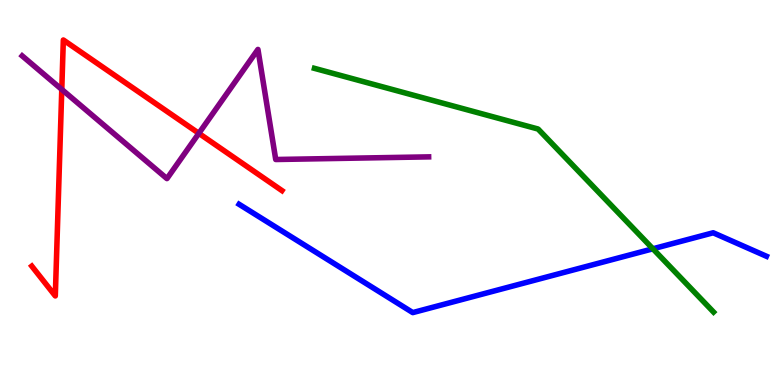[{'lines': ['blue', 'red'], 'intersections': []}, {'lines': ['green', 'red'], 'intersections': []}, {'lines': ['purple', 'red'], 'intersections': [{'x': 0.797, 'y': 7.68}, {'x': 2.57, 'y': 6.54}]}, {'lines': ['blue', 'green'], 'intersections': [{'x': 8.42, 'y': 3.54}]}, {'lines': ['blue', 'purple'], 'intersections': []}, {'lines': ['green', 'purple'], 'intersections': []}]